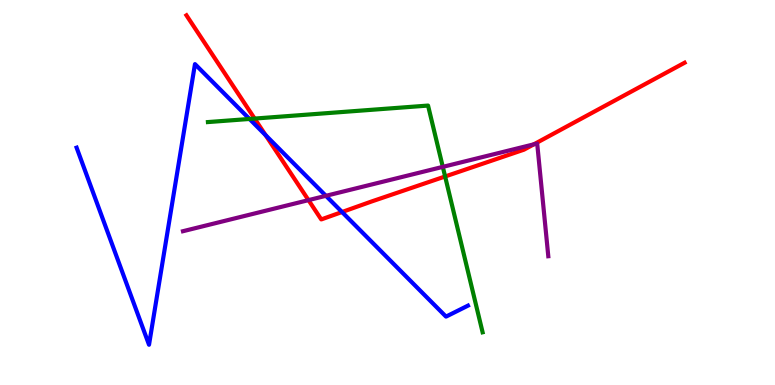[{'lines': ['blue', 'red'], 'intersections': [{'x': 3.43, 'y': 6.49}, {'x': 4.41, 'y': 4.49}]}, {'lines': ['green', 'red'], 'intersections': [{'x': 3.29, 'y': 6.92}, {'x': 5.74, 'y': 5.42}]}, {'lines': ['purple', 'red'], 'intersections': [{'x': 3.98, 'y': 4.8}, {'x': 6.89, 'y': 6.25}]}, {'lines': ['blue', 'green'], 'intersections': [{'x': 3.22, 'y': 6.91}]}, {'lines': ['blue', 'purple'], 'intersections': [{'x': 4.21, 'y': 4.91}]}, {'lines': ['green', 'purple'], 'intersections': [{'x': 5.71, 'y': 5.67}]}]